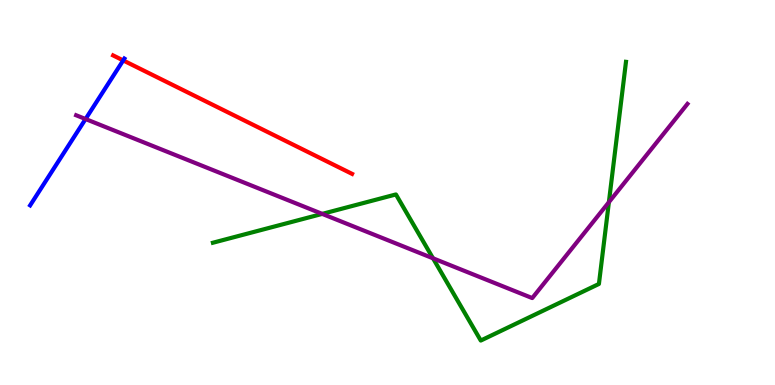[{'lines': ['blue', 'red'], 'intersections': [{'x': 1.59, 'y': 8.43}]}, {'lines': ['green', 'red'], 'intersections': []}, {'lines': ['purple', 'red'], 'intersections': []}, {'lines': ['blue', 'green'], 'intersections': []}, {'lines': ['blue', 'purple'], 'intersections': [{'x': 1.1, 'y': 6.91}]}, {'lines': ['green', 'purple'], 'intersections': [{'x': 4.16, 'y': 4.44}, {'x': 5.59, 'y': 3.29}, {'x': 7.86, 'y': 4.75}]}]